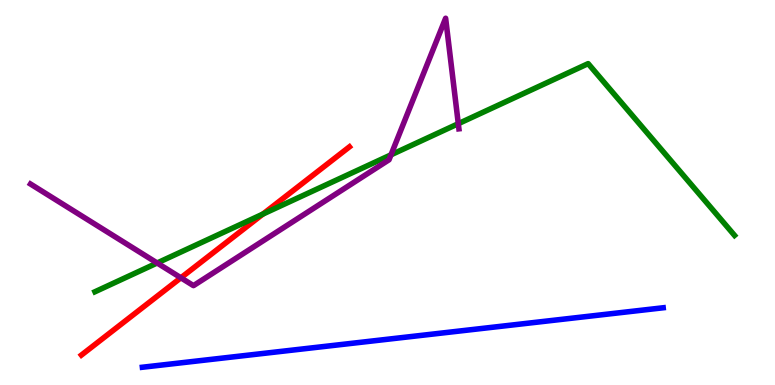[{'lines': ['blue', 'red'], 'intersections': []}, {'lines': ['green', 'red'], 'intersections': [{'x': 3.39, 'y': 4.44}]}, {'lines': ['purple', 'red'], 'intersections': [{'x': 2.33, 'y': 2.78}]}, {'lines': ['blue', 'green'], 'intersections': []}, {'lines': ['blue', 'purple'], 'intersections': []}, {'lines': ['green', 'purple'], 'intersections': [{'x': 2.03, 'y': 3.17}, {'x': 5.05, 'y': 5.98}, {'x': 5.91, 'y': 6.79}]}]